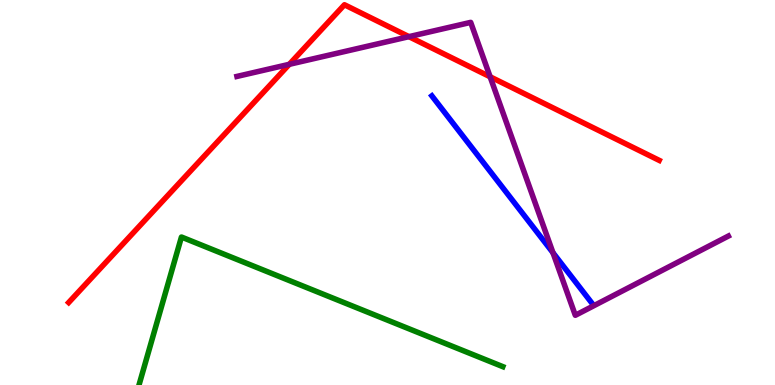[{'lines': ['blue', 'red'], 'intersections': []}, {'lines': ['green', 'red'], 'intersections': []}, {'lines': ['purple', 'red'], 'intersections': [{'x': 3.73, 'y': 8.33}, {'x': 5.28, 'y': 9.05}, {'x': 6.32, 'y': 8.01}]}, {'lines': ['blue', 'green'], 'intersections': []}, {'lines': ['blue', 'purple'], 'intersections': [{'x': 7.14, 'y': 3.44}]}, {'lines': ['green', 'purple'], 'intersections': []}]